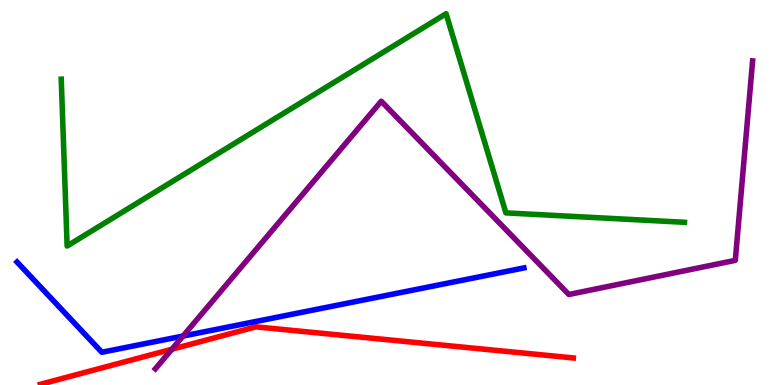[{'lines': ['blue', 'red'], 'intersections': []}, {'lines': ['green', 'red'], 'intersections': []}, {'lines': ['purple', 'red'], 'intersections': [{'x': 2.22, 'y': 0.929}]}, {'lines': ['blue', 'green'], 'intersections': []}, {'lines': ['blue', 'purple'], 'intersections': [{'x': 2.36, 'y': 1.27}]}, {'lines': ['green', 'purple'], 'intersections': []}]